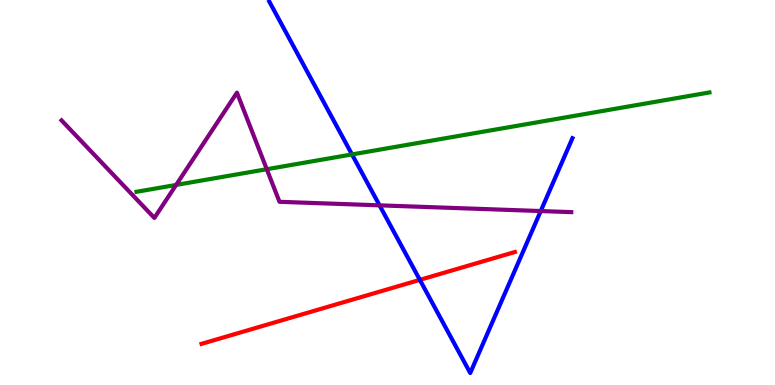[{'lines': ['blue', 'red'], 'intersections': [{'x': 5.42, 'y': 2.73}]}, {'lines': ['green', 'red'], 'intersections': []}, {'lines': ['purple', 'red'], 'intersections': []}, {'lines': ['blue', 'green'], 'intersections': [{'x': 4.54, 'y': 5.99}]}, {'lines': ['blue', 'purple'], 'intersections': [{'x': 4.9, 'y': 4.67}, {'x': 6.98, 'y': 4.52}]}, {'lines': ['green', 'purple'], 'intersections': [{'x': 2.27, 'y': 5.2}, {'x': 3.44, 'y': 5.6}]}]